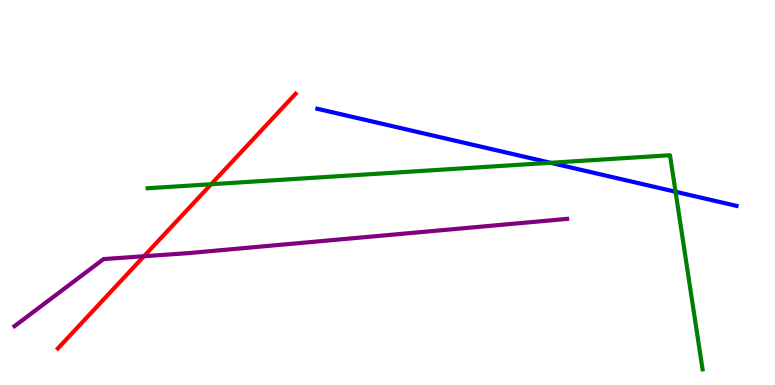[{'lines': ['blue', 'red'], 'intersections': []}, {'lines': ['green', 'red'], 'intersections': [{'x': 2.72, 'y': 5.21}]}, {'lines': ['purple', 'red'], 'intersections': [{'x': 1.86, 'y': 3.34}]}, {'lines': ['blue', 'green'], 'intersections': [{'x': 7.1, 'y': 5.77}, {'x': 8.72, 'y': 5.02}]}, {'lines': ['blue', 'purple'], 'intersections': []}, {'lines': ['green', 'purple'], 'intersections': []}]